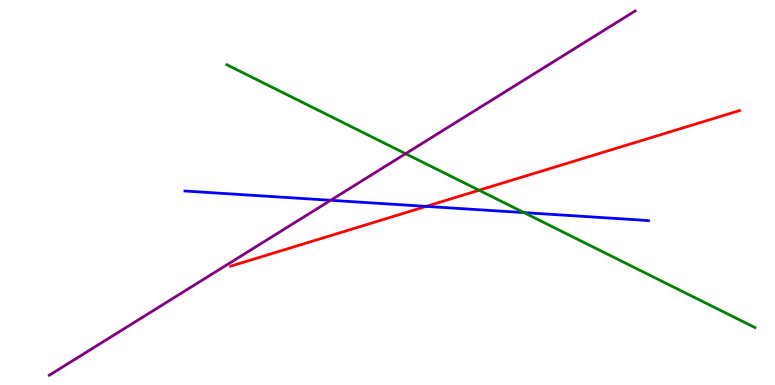[{'lines': ['blue', 'red'], 'intersections': [{'x': 5.5, 'y': 4.64}]}, {'lines': ['green', 'red'], 'intersections': [{'x': 6.18, 'y': 5.06}]}, {'lines': ['purple', 'red'], 'intersections': []}, {'lines': ['blue', 'green'], 'intersections': [{'x': 6.76, 'y': 4.48}]}, {'lines': ['blue', 'purple'], 'intersections': [{'x': 4.27, 'y': 4.8}]}, {'lines': ['green', 'purple'], 'intersections': [{'x': 5.23, 'y': 6.01}]}]